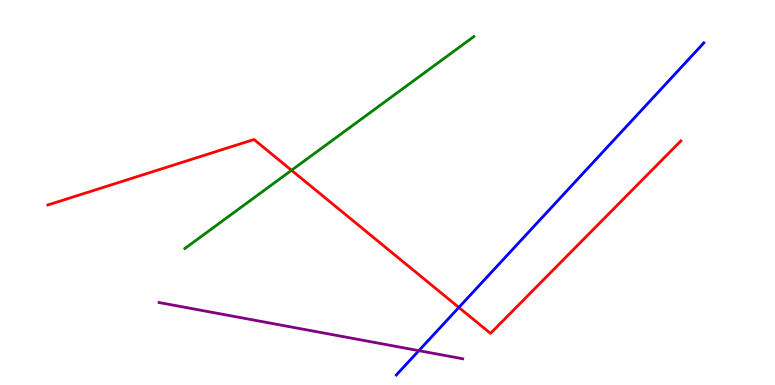[{'lines': ['blue', 'red'], 'intersections': [{'x': 5.92, 'y': 2.01}]}, {'lines': ['green', 'red'], 'intersections': [{'x': 3.76, 'y': 5.58}]}, {'lines': ['purple', 'red'], 'intersections': []}, {'lines': ['blue', 'green'], 'intersections': []}, {'lines': ['blue', 'purple'], 'intersections': [{'x': 5.4, 'y': 0.892}]}, {'lines': ['green', 'purple'], 'intersections': []}]